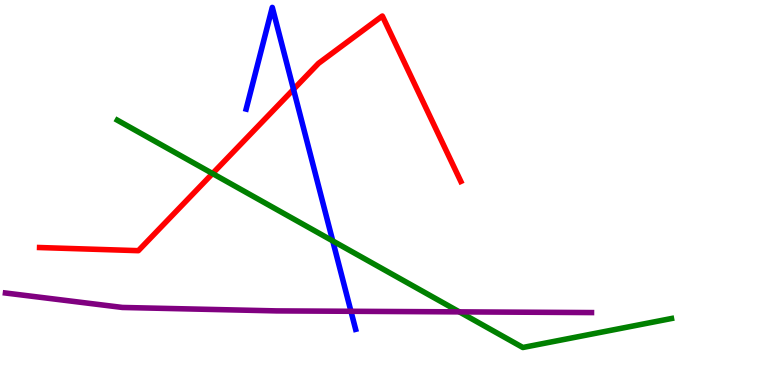[{'lines': ['blue', 'red'], 'intersections': [{'x': 3.79, 'y': 7.68}]}, {'lines': ['green', 'red'], 'intersections': [{'x': 2.74, 'y': 5.49}]}, {'lines': ['purple', 'red'], 'intersections': []}, {'lines': ['blue', 'green'], 'intersections': [{'x': 4.29, 'y': 3.74}]}, {'lines': ['blue', 'purple'], 'intersections': [{'x': 4.53, 'y': 1.91}]}, {'lines': ['green', 'purple'], 'intersections': [{'x': 5.93, 'y': 1.9}]}]